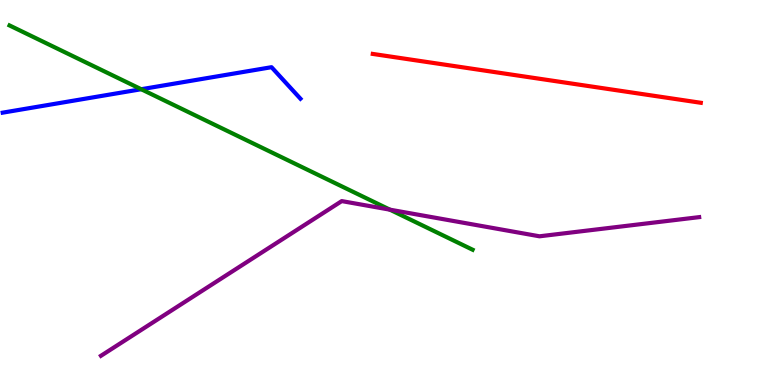[{'lines': ['blue', 'red'], 'intersections': []}, {'lines': ['green', 'red'], 'intersections': []}, {'lines': ['purple', 'red'], 'intersections': []}, {'lines': ['blue', 'green'], 'intersections': [{'x': 1.82, 'y': 7.68}]}, {'lines': ['blue', 'purple'], 'intersections': []}, {'lines': ['green', 'purple'], 'intersections': [{'x': 5.03, 'y': 4.55}]}]